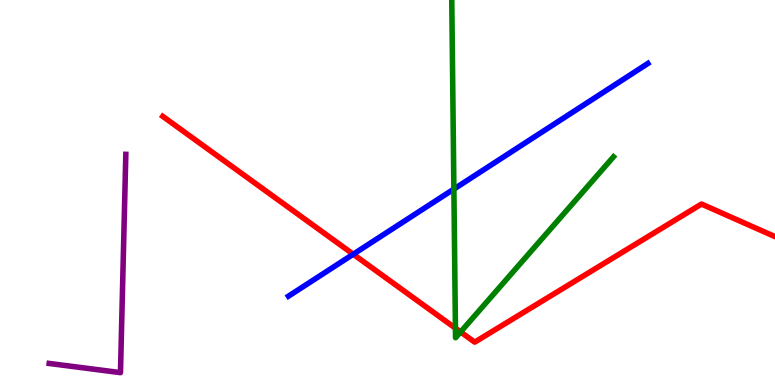[{'lines': ['blue', 'red'], 'intersections': [{'x': 4.56, 'y': 3.4}]}, {'lines': ['green', 'red'], 'intersections': [{'x': 5.88, 'y': 1.48}, {'x': 5.94, 'y': 1.38}]}, {'lines': ['purple', 'red'], 'intersections': []}, {'lines': ['blue', 'green'], 'intersections': [{'x': 5.86, 'y': 5.09}]}, {'lines': ['blue', 'purple'], 'intersections': []}, {'lines': ['green', 'purple'], 'intersections': []}]